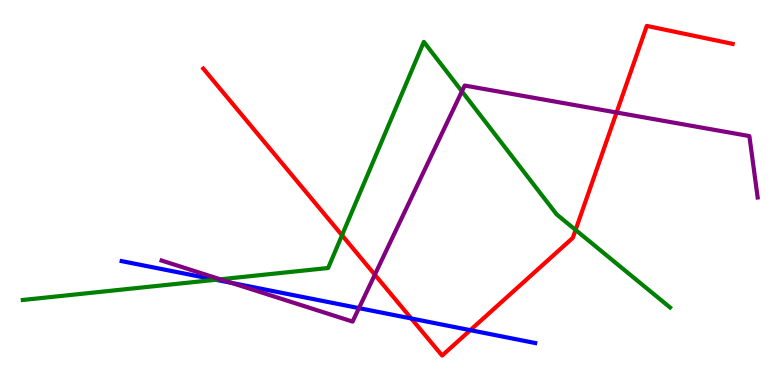[{'lines': ['blue', 'red'], 'intersections': [{'x': 5.31, 'y': 1.73}, {'x': 6.07, 'y': 1.42}]}, {'lines': ['green', 'red'], 'intersections': [{'x': 4.41, 'y': 3.89}, {'x': 7.43, 'y': 4.03}]}, {'lines': ['purple', 'red'], 'intersections': [{'x': 4.84, 'y': 2.87}, {'x': 7.96, 'y': 7.08}]}, {'lines': ['blue', 'green'], 'intersections': [{'x': 2.78, 'y': 2.73}]}, {'lines': ['blue', 'purple'], 'intersections': [{'x': 2.99, 'y': 2.65}, {'x': 4.63, 'y': 2.0}]}, {'lines': ['green', 'purple'], 'intersections': [{'x': 2.84, 'y': 2.75}, {'x': 5.96, 'y': 7.63}]}]